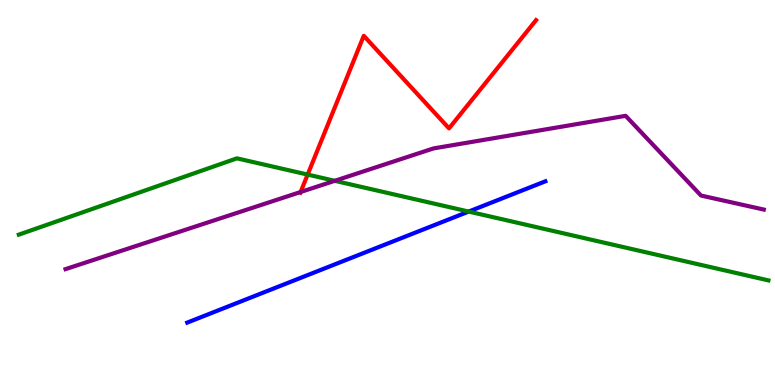[{'lines': ['blue', 'red'], 'intersections': []}, {'lines': ['green', 'red'], 'intersections': [{'x': 3.97, 'y': 5.47}]}, {'lines': ['purple', 'red'], 'intersections': [{'x': 3.88, 'y': 5.01}]}, {'lines': ['blue', 'green'], 'intersections': [{'x': 6.05, 'y': 4.5}]}, {'lines': ['blue', 'purple'], 'intersections': []}, {'lines': ['green', 'purple'], 'intersections': [{'x': 4.32, 'y': 5.3}]}]